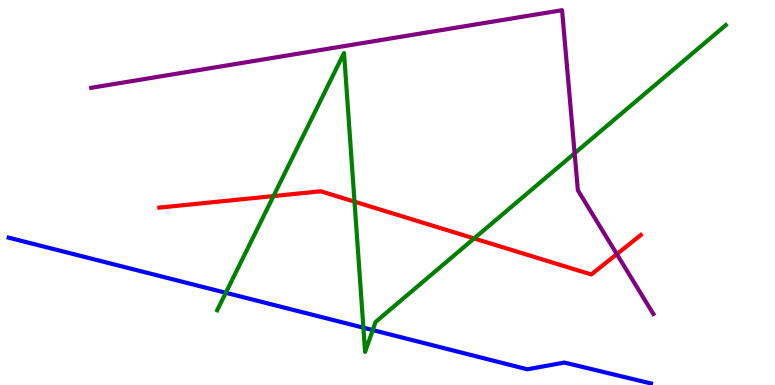[{'lines': ['blue', 'red'], 'intersections': []}, {'lines': ['green', 'red'], 'intersections': [{'x': 3.53, 'y': 4.91}, {'x': 4.57, 'y': 4.76}, {'x': 6.12, 'y': 3.81}]}, {'lines': ['purple', 'red'], 'intersections': [{'x': 7.96, 'y': 3.4}]}, {'lines': ['blue', 'green'], 'intersections': [{'x': 2.91, 'y': 2.4}, {'x': 4.69, 'y': 1.49}, {'x': 4.81, 'y': 1.43}]}, {'lines': ['blue', 'purple'], 'intersections': []}, {'lines': ['green', 'purple'], 'intersections': [{'x': 7.41, 'y': 6.02}]}]